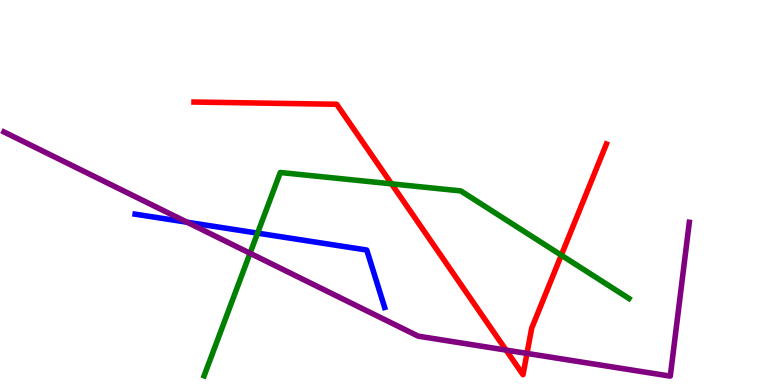[{'lines': ['blue', 'red'], 'intersections': []}, {'lines': ['green', 'red'], 'intersections': [{'x': 5.05, 'y': 5.22}, {'x': 7.24, 'y': 3.37}]}, {'lines': ['purple', 'red'], 'intersections': [{'x': 6.53, 'y': 0.907}, {'x': 6.8, 'y': 0.821}]}, {'lines': ['blue', 'green'], 'intersections': [{'x': 3.32, 'y': 3.94}]}, {'lines': ['blue', 'purple'], 'intersections': [{'x': 2.41, 'y': 4.23}]}, {'lines': ['green', 'purple'], 'intersections': [{'x': 3.23, 'y': 3.42}]}]